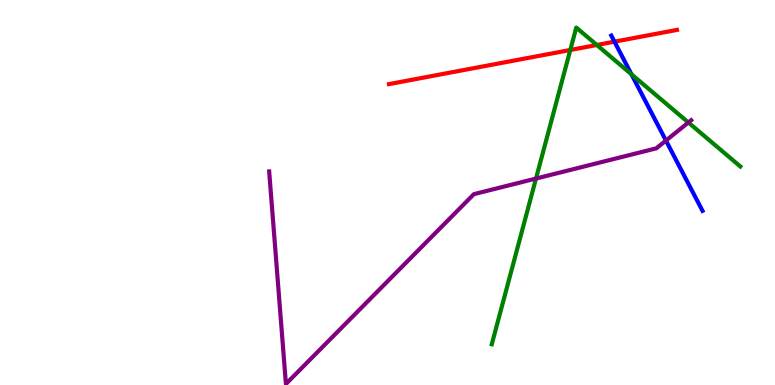[{'lines': ['blue', 'red'], 'intersections': [{'x': 7.93, 'y': 8.92}]}, {'lines': ['green', 'red'], 'intersections': [{'x': 7.36, 'y': 8.7}, {'x': 7.7, 'y': 8.83}]}, {'lines': ['purple', 'red'], 'intersections': []}, {'lines': ['blue', 'green'], 'intersections': [{'x': 8.15, 'y': 8.07}]}, {'lines': ['blue', 'purple'], 'intersections': [{'x': 8.59, 'y': 6.35}]}, {'lines': ['green', 'purple'], 'intersections': [{'x': 6.92, 'y': 5.36}, {'x': 8.88, 'y': 6.82}]}]